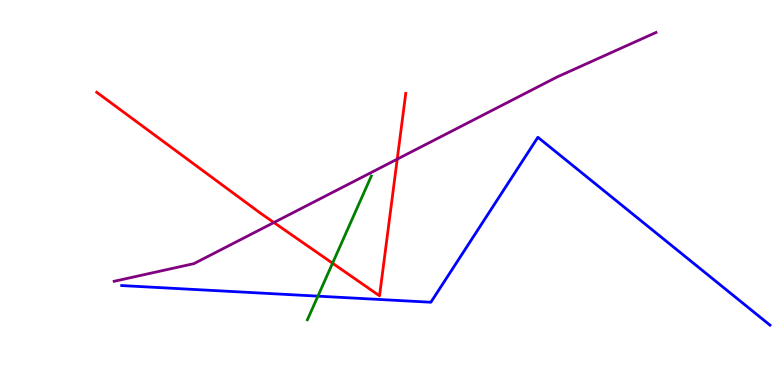[{'lines': ['blue', 'red'], 'intersections': []}, {'lines': ['green', 'red'], 'intersections': [{'x': 4.29, 'y': 3.16}]}, {'lines': ['purple', 'red'], 'intersections': [{'x': 3.53, 'y': 4.22}, {'x': 5.13, 'y': 5.87}]}, {'lines': ['blue', 'green'], 'intersections': [{'x': 4.1, 'y': 2.31}]}, {'lines': ['blue', 'purple'], 'intersections': []}, {'lines': ['green', 'purple'], 'intersections': []}]